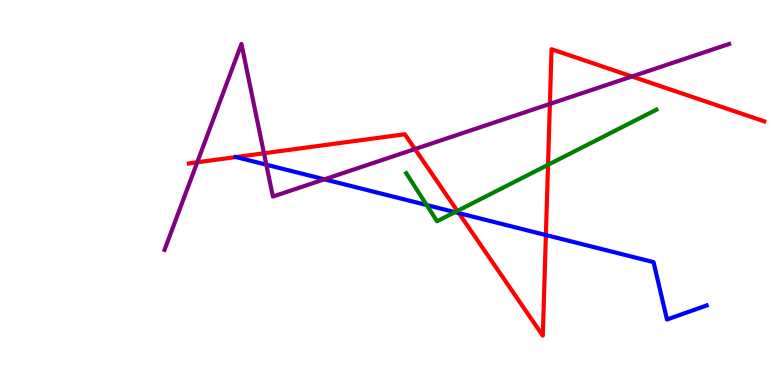[{'lines': ['blue', 'red'], 'intersections': [{'x': 3.04, 'y': 5.92}, {'x': 5.92, 'y': 4.46}, {'x': 7.04, 'y': 3.9}]}, {'lines': ['green', 'red'], 'intersections': [{'x': 5.9, 'y': 4.52}, {'x': 7.07, 'y': 5.72}]}, {'lines': ['purple', 'red'], 'intersections': [{'x': 2.55, 'y': 5.78}, {'x': 3.41, 'y': 6.02}, {'x': 5.35, 'y': 6.13}, {'x': 7.1, 'y': 7.3}, {'x': 8.15, 'y': 8.01}]}, {'lines': ['blue', 'green'], 'intersections': [{'x': 5.51, 'y': 4.67}, {'x': 5.87, 'y': 4.49}]}, {'lines': ['blue', 'purple'], 'intersections': [{'x': 3.44, 'y': 5.72}, {'x': 4.19, 'y': 5.34}]}, {'lines': ['green', 'purple'], 'intersections': []}]